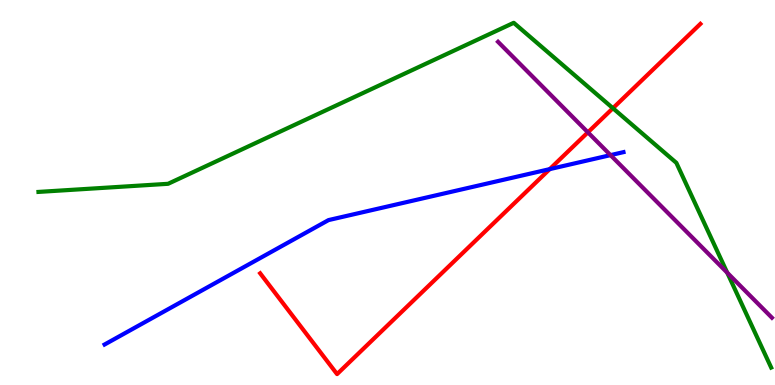[{'lines': ['blue', 'red'], 'intersections': [{'x': 7.09, 'y': 5.61}]}, {'lines': ['green', 'red'], 'intersections': [{'x': 7.91, 'y': 7.19}]}, {'lines': ['purple', 'red'], 'intersections': [{'x': 7.59, 'y': 6.56}]}, {'lines': ['blue', 'green'], 'intersections': []}, {'lines': ['blue', 'purple'], 'intersections': [{'x': 7.88, 'y': 5.97}]}, {'lines': ['green', 'purple'], 'intersections': [{'x': 9.38, 'y': 2.92}]}]